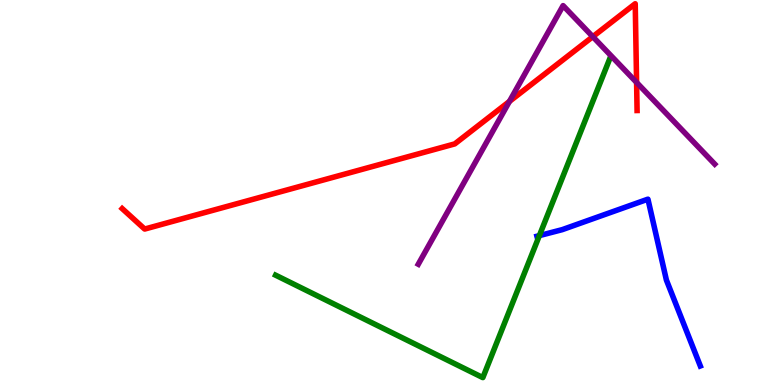[{'lines': ['blue', 'red'], 'intersections': []}, {'lines': ['green', 'red'], 'intersections': []}, {'lines': ['purple', 'red'], 'intersections': [{'x': 6.57, 'y': 7.37}, {'x': 7.65, 'y': 9.05}, {'x': 8.21, 'y': 7.86}]}, {'lines': ['blue', 'green'], 'intersections': [{'x': 6.96, 'y': 3.88}]}, {'lines': ['blue', 'purple'], 'intersections': []}, {'lines': ['green', 'purple'], 'intersections': []}]